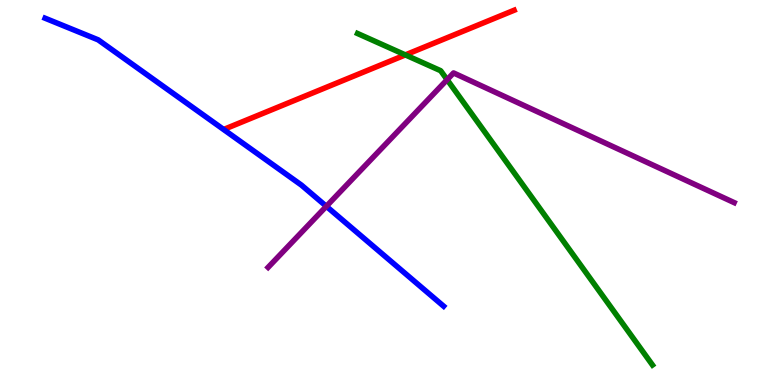[{'lines': ['blue', 'red'], 'intersections': []}, {'lines': ['green', 'red'], 'intersections': [{'x': 5.23, 'y': 8.57}]}, {'lines': ['purple', 'red'], 'intersections': []}, {'lines': ['blue', 'green'], 'intersections': []}, {'lines': ['blue', 'purple'], 'intersections': [{'x': 4.21, 'y': 4.64}]}, {'lines': ['green', 'purple'], 'intersections': [{'x': 5.77, 'y': 7.93}]}]